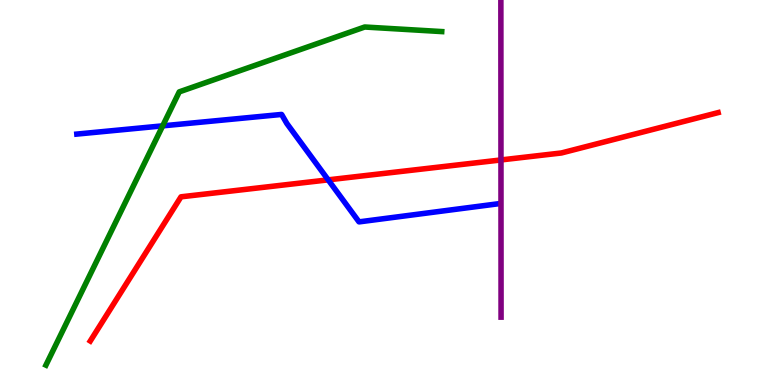[{'lines': ['blue', 'red'], 'intersections': [{'x': 4.23, 'y': 5.33}]}, {'lines': ['green', 'red'], 'intersections': []}, {'lines': ['purple', 'red'], 'intersections': [{'x': 6.46, 'y': 5.85}]}, {'lines': ['blue', 'green'], 'intersections': [{'x': 2.1, 'y': 6.73}]}, {'lines': ['blue', 'purple'], 'intersections': []}, {'lines': ['green', 'purple'], 'intersections': []}]